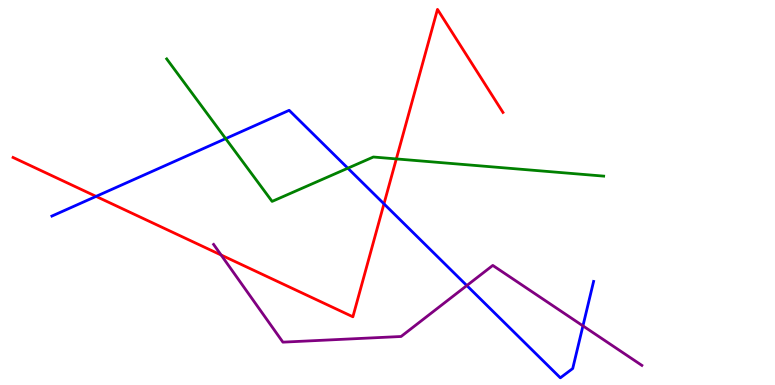[{'lines': ['blue', 'red'], 'intersections': [{'x': 1.24, 'y': 4.9}, {'x': 4.95, 'y': 4.71}]}, {'lines': ['green', 'red'], 'intersections': [{'x': 5.11, 'y': 5.87}]}, {'lines': ['purple', 'red'], 'intersections': [{'x': 2.85, 'y': 3.38}]}, {'lines': ['blue', 'green'], 'intersections': [{'x': 2.91, 'y': 6.4}, {'x': 4.49, 'y': 5.63}]}, {'lines': ['blue', 'purple'], 'intersections': [{'x': 6.02, 'y': 2.58}, {'x': 7.52, 'y': 1.54}]}, {'lines': ['green', 'purple'], 'intersections': []}]